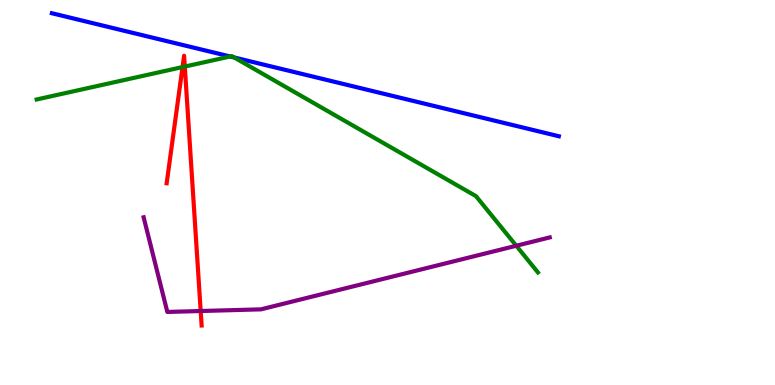[{'lines': ['blue', 'red'], 'intersections': []}, {'lines': ['green', 'red'], 'intersections': [{'x': 2.36, 'y': 8.26}, {'x': 2.38, 'y': 8.27}]}, {'lines': ['purple', 'red'], 'intersections': [{'x': 2.59, 'y': 1.92}]}, {'lines': ['blue', 'green'], 'intersections': [{'x': 2.97, 'y': 8.53}, {'x': 3.02, 'y': 8.51}]}, {'lines': ['blue', 'purple'], 'intersections': []}, {'lines': ['green', 'purple'], 'intersections': [{'x': 6.66, 'y': 3.62}]}]